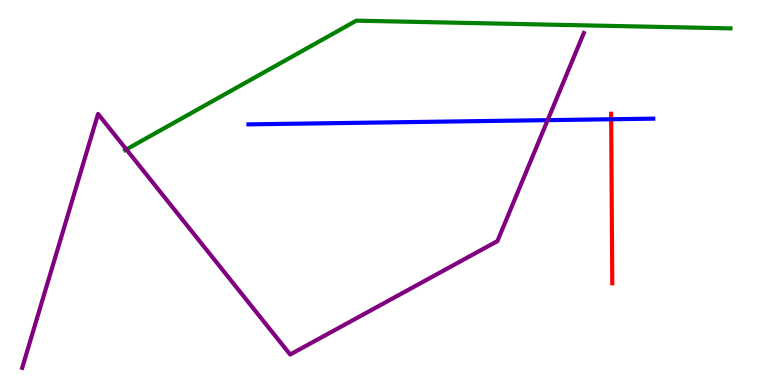[{'lines': ['blue', 'red'], 'intersections': [{'x': 7.89, 'y': 6.9}]}, {'lines': ['green', 'red'], 'intersections': []}, {'lines': ['purple', 'red'], 'intersections': []}, {'lines': ['blue', 'green'], 'intersections': []}, {'lines': ['blue', 'purple'], 'intersections': [{'x': 7.07, 'y': 6.88}]}, {'lines': ['green', 'purple'], 'intersections': [{'x': 1.63, 'y': 6.12}]}]